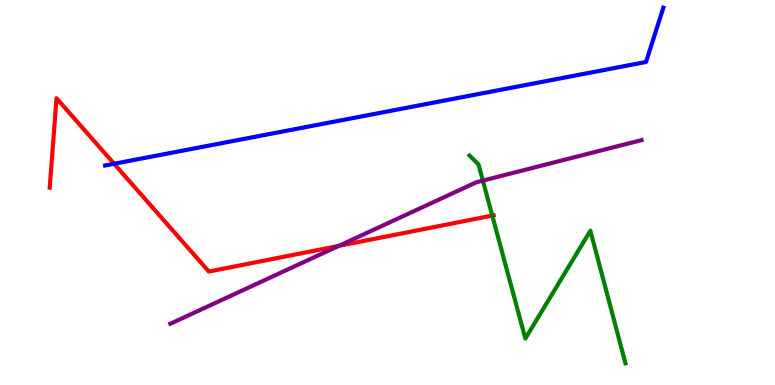[{'lines': ['blue', 'red'], 'intersections': [{'x': 1.47, 'y': 5.75}]}, {'lines': ['green', 'red'], 'intersections': [{'x': 6.35, 'y': 4.4}]}, {'lines': ['purple', 'red'], 'intersections': [{'x': 4.37, 'y': 3.61}]}, {'lines': ['blue', 'green'], 'intersections': []}, {'lines': ['blue', 'purple'], 'intersections': []}, {'lines': ['green', 'purple'], 'intersections': [{'x': 6.23, 'y': 5.31}]}]